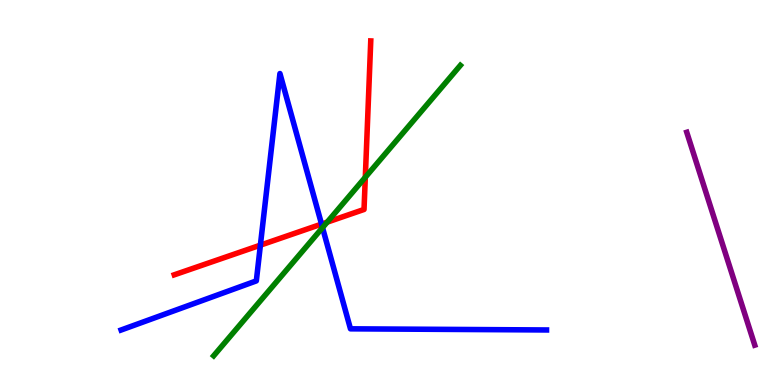[{'lines': ['blue', 'red'], 'intersections': [{'x': 3.36, 'y': 3.63}, {'x': 4.15, 'y': 4.18}]}, {'lines': ['green', 'red'], 'intersections': [{'x': 4.22, 'y': 4.23}, {'x': 4.71, 'y': 5.4}]}, {'lines': ['purple', 'red'], 'intersections': []}, {'lines': ['blue', 'green'], 'intersections': [{'x': 4.16, 'y': 4.09}]}, {'lines': ['blue', 'purple'], 'intersections': []}, {'lines': ['green', 'purple'], 'intersections': []}]